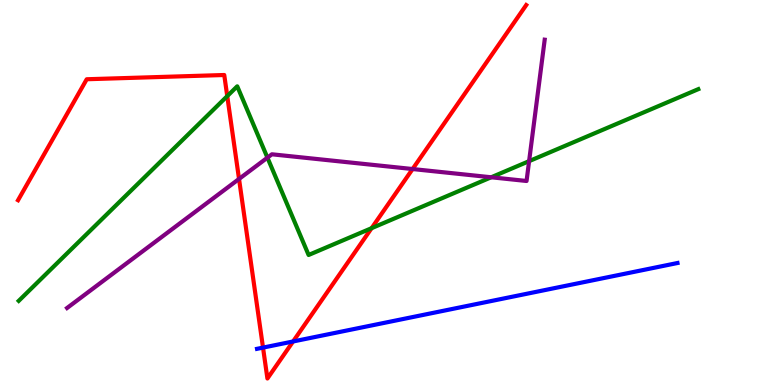[{'lines': ['blue', 'red'], 'intersections': [{'x': 3.39, 'y': 0.971}, {'x': 3.78, 'y': 1.13}]}, {'lines': ['green', 'red'], 'intersections': [{'x': 2.93, 'y': 7.5}, {'x': 4.79, 'y': 4.07}]}, {'lines': ['purple', 'red'], 'intersections': [{'x': 3.08, 'y': 5.35}, {'x': 5.32, 'y': 5.61}]}, {'lines': ['blue', 'green'], 'intersections': []}, {'lines': ['blue', 'purple'], 'intersections': []}, {'lines': ['green', 'purple'], 'intersections': [{'x': 3.45, 'y': 5.91}, {'x': 6.34, 'y': 5.4}, {'x': 6.83, 'y': 5.81}]}]